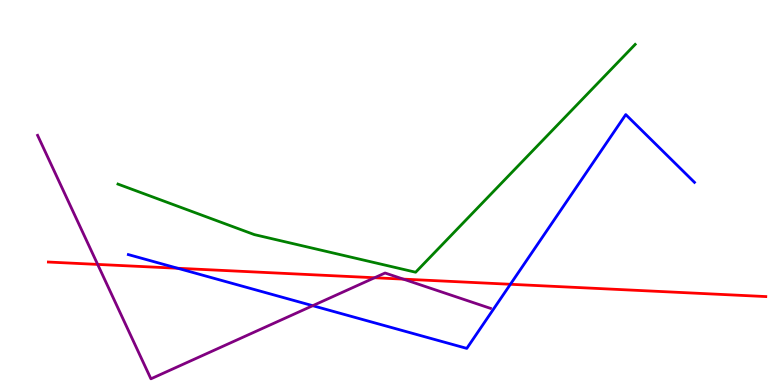[{'lines': ['blue', 'red'], 'intersections': [{'x': 2.29, 'y': 3.03}, {'x': 6.59, 'y': 2.62}]}, {'lines': ['green', 'red'], 'intersections': []}, {'lines': ['purple', 'red'], 'intersections': [{'x': 1.26, 'y': 3.13}, {'x': 4.83, 'y': 2.79}, {'x': 5.2, 'y': 2.75}]}, {'lines': ['blue', 'green'], 'intersections': []}, {'lines': ['blue', 'purple'], 'intersections': [{'x': 4.04, 'y': 2.06}]}, {'lines': ['green', 'purple'], 'intersections': []}]